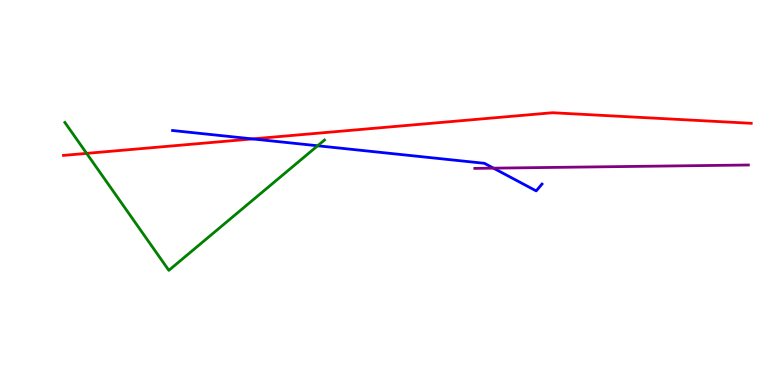[{'lines': ['blue', 'red'], 'intersections': [{'x': 3.26, 'y': 6.39}]}, {'lines': ['green', 'red'], 'intersections': [{'x': 1.12, 'y': 6.02}]}, {'lines': ['purple', 'red'], 'intersections': []}, {'lines': ['blue', 'green'], 'intersections': [{'x': 4.1, 'y': 6.21}]}, {'lines': ['blue', 'purple'], 'intersections': [{'x': 6.37, 'y': 5.63}]}, {'lines': ['green', 'purple'], 'intersections': []}]